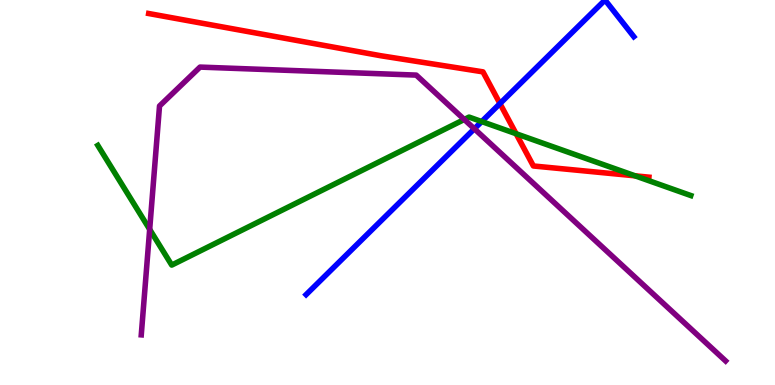[{'lines': ['blue', 'red'], 'intersections': [{'x': 6.45, 'y': 7.31}]}, {'lines': ['green', 'red'], 'intersections': [{'x': 6.66, 'y': 6.53}, {'x': 8.2, 'y': 5.43}]}, {'lines': ['purple', 'red'], 'intersections': []}, {'lines': ['blue', 'green'], 'intersections': [{'x': 6.22, 'y': 6.84}]}, {'lines': ['blue', 'purple'], 'intersections': [{'x': 6.12, 'y': 6.65}]}, {'lines': ['green', 'purple'], 'intersections': [{'x': 1.93, 'y': 4.04}, {'x': 5.99, 'y': 6.9}]}]